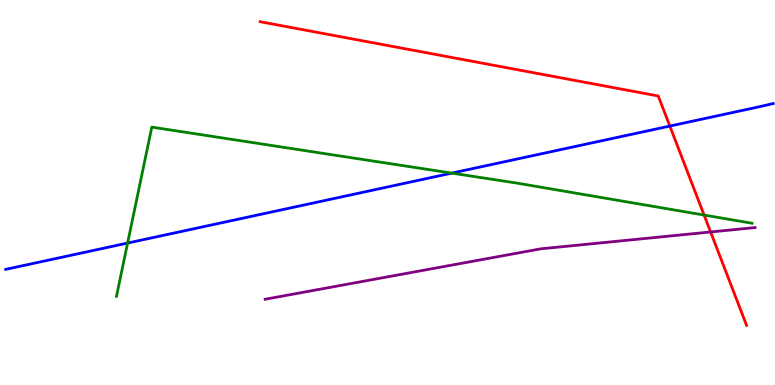[{'lines': ['blue', 'red'], 'intersections': [{'x': 8.64, 'y': 6.73}]}, {'lines': ['green', 'red'], 'intersections': [{'x': 9.09, 'y': 4.41}]}, {'lines': ['purple', 'red'], 'intersections': [{'x': 9.17, 'y': 3.97}]}, {'lines': ['blue', 'green'], 'intersections': [{'x': 1.65, 'y': 3.69}, {'x': 5.83, 'y': 5.5}]}, {'lines': ['blue', 'purple'], 'intersections': []}, {'lines': ['green', 'purple'], 'intersections': []}]